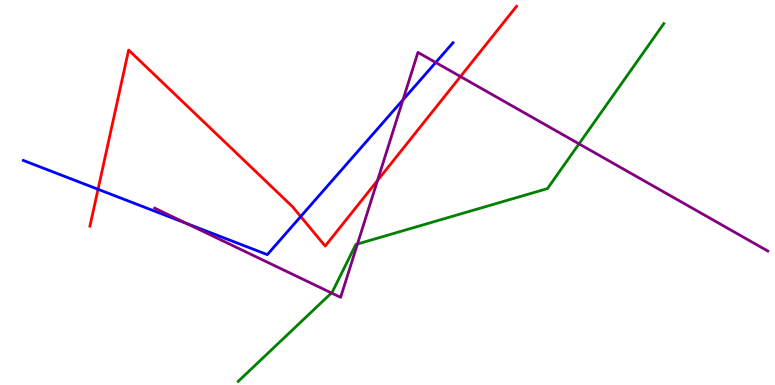[{'lines': ['blue', 'red'], 'intersections': [{'x': 1.27, 'y': 5.08}, {'x': 3.88, 'y': 4.38}]}, {'lines': ['green', 'red'], 'intersections': []}, {'lines': ['purple', 'red'], 'intersections': [{'x': 4.87, 'y': 5.31}, {'x': 5.94, 'y': 8.01}]}, {'lines': ['blue', 'green'], 'intersections': []}, {'lines': ['blue', 'purple'], 'intersections': [{'x': 2.41, 'y': 4.19}, {'x': 5.2, 'y': 7.41}, {'x': 5.62, 'y': 8.38}]}, {'lines': ['green', 'purple'], 'intersections': [{'x': 4.28, 'y': 2.39}, {'x': 4.61, 'y': 3.66}, {'x': 7.47, 'y': 6.26}]}]